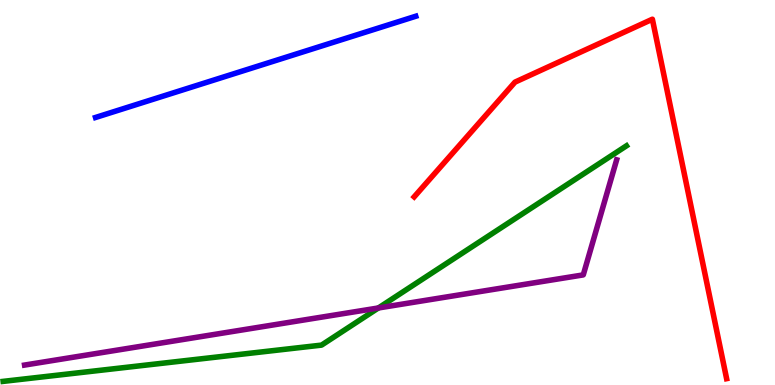[{'lines': ['blue', 'red'], 'intersections': []}, {'lines': ['green', 'red'], 'intersections': []}, {'lines': ['purple', 'red'], 'intersections': []}, {'lines': ['blue', 'green'], 'intersections': []}, {'lines': ['blue', 'purple'], 'intersections': []}, {'lines': ['green', 'purple'], 'intersections': [{'x': 4.88, 'y': 2.0}]}]